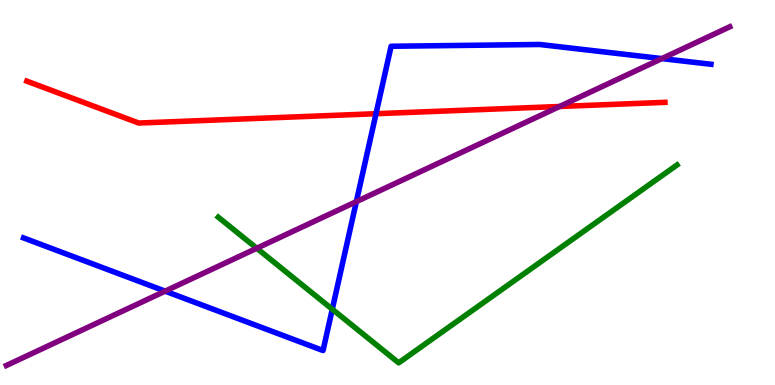[{'lines': ['blue', 'red'], 'intersections': [{'x': 4.85, 'y': 7.05}]}, {'lines': ['green', 'red'], 'intersections': []}, {'lines': ['purple', 'red'], 'intersections': [{'x': 7.22, 'y': 7.23}]}, {'lines': ['blue', 'green'], 'intersections': [{'x': 4.29, 'y': 1.97}]}, {'lines': ['blue', 'purple'], 'intersections': [{'x': 2.13, 'y': 2.44}, {'x': 4.6, 'y': 4.76}, {'x': 8.54, 'y': 8.48}]}, {'lines': ['green', 'purple'], 'intersections': [{'x': 3.31, 'y': 3.55}]}]